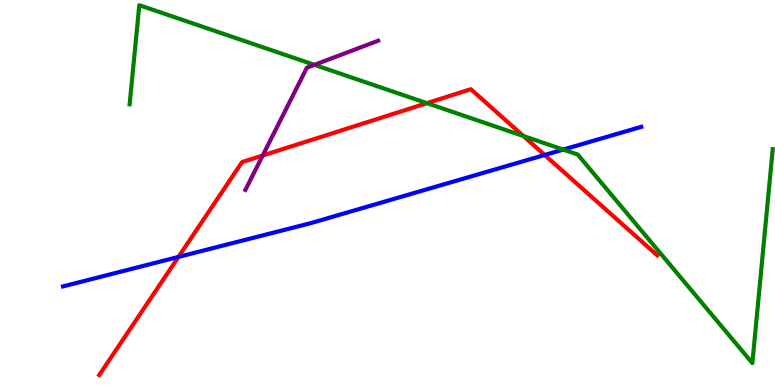[{'lines': ['blue', 'red'], 'intersections': [{'x': 2.3, 'y': 3.33}, {'x': 7.03, 'y': 5.97}]}, {'lines': ['green', 'red'], 'intersections': [{'x': 5.51, 'y': 7.32}, {'x': 6.75, 'y': 6.47}]}, {'lines': ['purple', 'red'], 'intersections': [{'x': 3.39, 'y': 5.96}]}, {'lines': ['blue', 'green'], 'intersections': [{'x': 7.27, 'y': 6.11}]}, {'lines': ['blue', 'purple'], 'intersections': []}, {'lines': ['green', 'purple'], 'intersections': [{'x': 4.06, 'y': 8.32}]}]